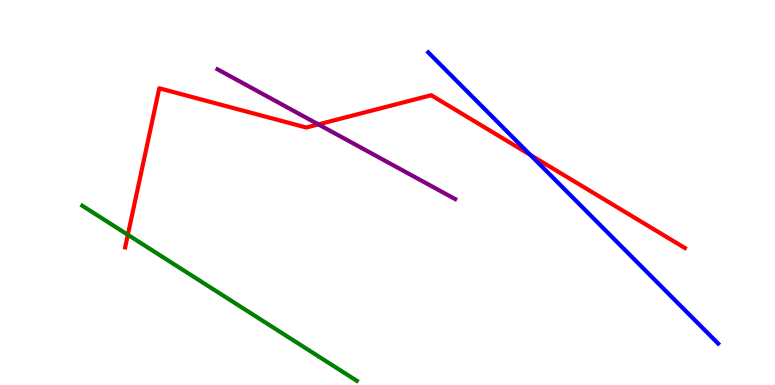[{'lines': ['blue', 'red'], 'intersections': [{'x': 6.84, 'y': 5.98}]}, {'lines': ['green', 'red'], 'intersections': [{'x': 1.65, 'y': 3.9}]}, {'lines': ['purple', 'red'], 'intersections': [{'x': 4.11, 'y': 6.77}]}, {'lines': ['blue', 'green'], 'intersections': []}, {'lines': ['blue', 'purple'], 'intersections': []}, {'lines': ['green', 'purple'], 'intersections': []}]